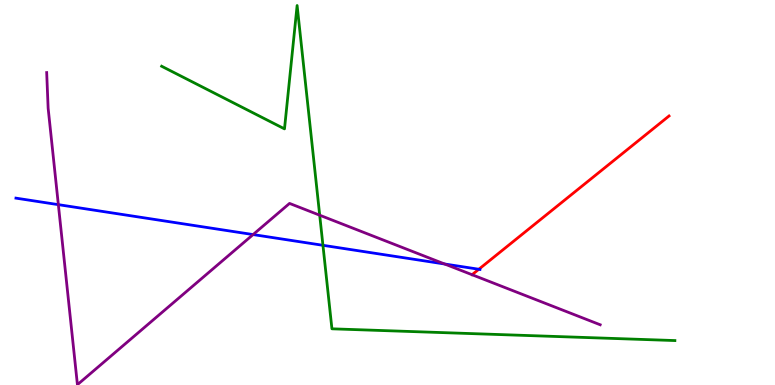[{'lines': ['blue', 'red'], 'intersections': [{'x': 6.18, 'y': 3.01}]}, {'lines': ['green', 'red'], 'intersections': []}, {'lines': ['purple', 'red'], 'intersections': []}, {'lines': ['blue', 'green'], 'intersections': [{'x': 4.17, 'y': 3.63}]}, {'lines': ['blue', 'purple'], 'intersections': [{'x': 0.753, 'y': 4.68}, {'x': 3.27, 'y': 3.91}, {'x': 5.74, 'y': 3.14}]}, {'lines': ['green', 'purple'], 'intersections': [{'x': 4.13, 'y': 4.41}]}]